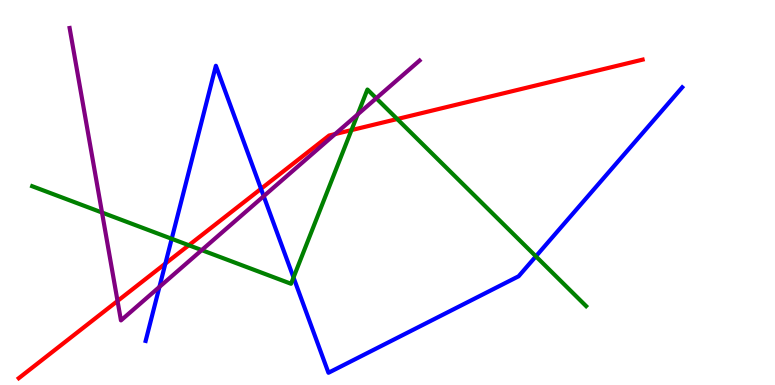[{'lines': ['blue', 'red'], 'intersections': [{'x': 2.13, 'y': 3.15}, {'x': 3.37, 'y': 5.1}]}, {'lines': ['green', 'red'], 'intersections': [{'x': 2.44, 'y': 3.63}, {'x': 4.54, 'y': 6.62}, {'x': 5.13, 'y': 6.91}]}, {'lines': ['purple', 'red'], 'intersections': [{'x': 1.52, 'y': 2.18}, {'x': 4.32, 'y': 6.52}]}, {'lines': ['blue', 'green'], 'intersections': [{'x': 2.22, 'y': 3.8}, {'x': 3.79, 'y': 2.79}, {'x': 6.91, 'y': 3.34}]}, {'lines': ['blue', 'purple'], 'intersections': [{'x': 2.06, 'y': 2.55}, {'x': 3.4, 'y': 4.9}]}, {'lines': ['green', 'purple'], 'intersections': [{'x': 1.32, 'y': 4.48}, {'x': 2.6, 'y': 3.5}, {'x': 4.61, 'y': 7.03}, {'x': 4.85, 'y': 7.45}]}]